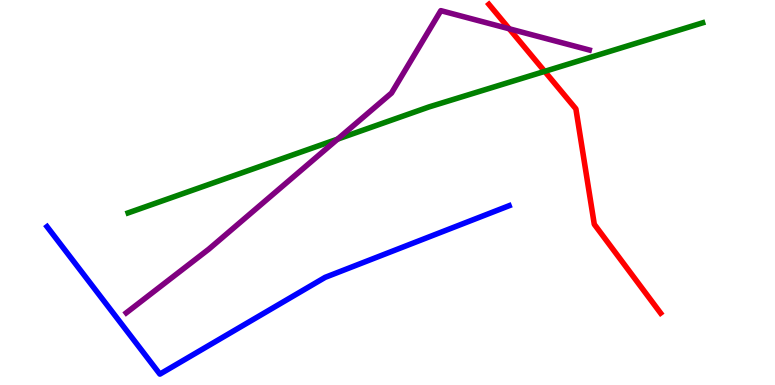[{'lines': ['blue', 'red'], 'intersections': []}, {'lines': ['green', 'red'], 'intersections': [{'x': 7.03, 'y': 8.15}]}, {'lines': ['purple', 'red'], 'intersections': [{'x': 6.57, 'y': 9.25}]}, {'lines': ['blue', 'green'], 'intersections': []}, {'lines': ['blue', 'purple'], 'intersections': []}, {'lines': ['green', 'purple'], 'intersections': [{'x': 4.36, 'y': 6.39}]}]